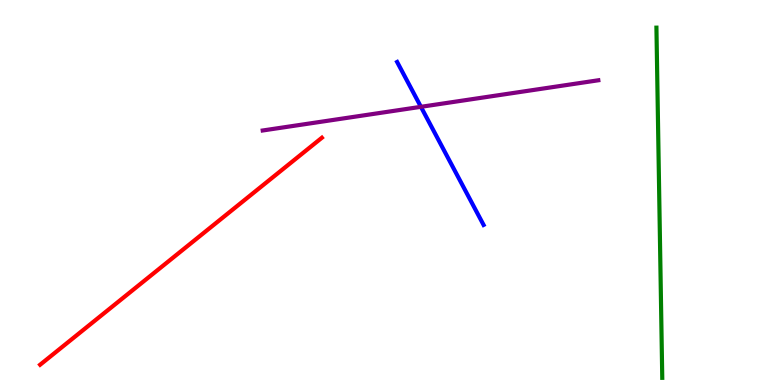[{'lines': ['blue', 'red'], 'intersections': []}, {'lines': ['green', 'red'], 'intersections': []}, {'lines': ['purple', 'red'], 'intersections': []}, {'lines': ['blue', 'green'], 'intersections': []}, {'lines': ['blue', 'purple'], 'intersections': [{'x': 5.43, 'y': 7.23}]}, {'lines': ['green', 'purple'], 'intersections': []}]